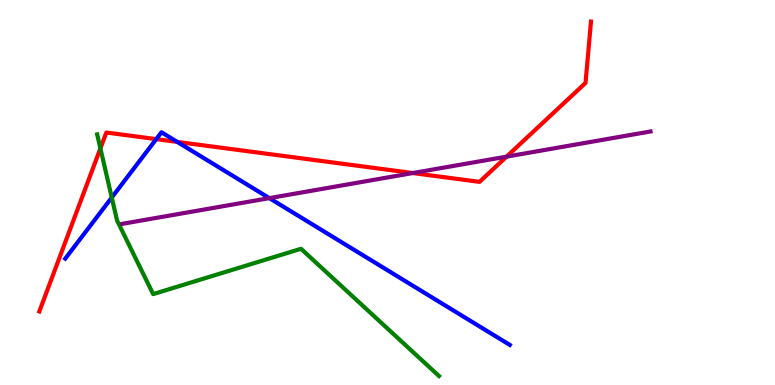[{'lines': ['blue', 'red'], 'intersections': [{'x': 2.02, 'y': 6.39}, {'x': 2.29, 'y': 6.31}]}, {'lines': ['green', 'red'], 'intersections': [{'x': 1.3, 'y': 6.15}]}, {'lines': ['purple', 'red'], 'intersections': [{'x': 5.33, 'y': 5.51}, {'x': 6.54, 'y': 5.93}]}, {'lines': ['blue', 'green'], 'intersections': [{'x': 1.44, 'y': 4.87}]}, {'lines': ['blue', 'purple'], 'intersections': [{'x': 3.48, 'y': 4.85}]}, {'lines': ['green', 'purple'], 'intersections': []}]